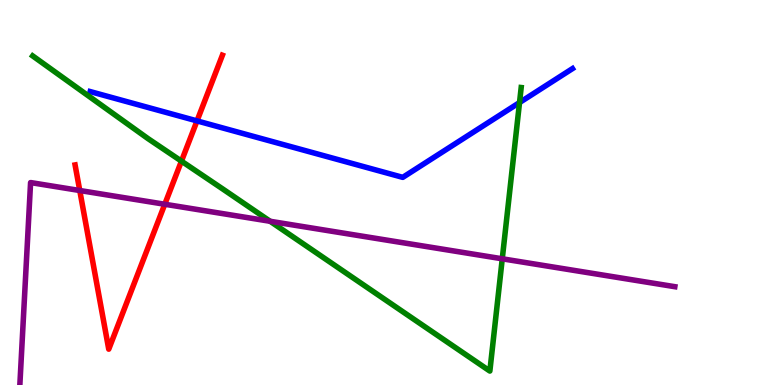[{'lines': ['blue', 'red'], 'intersections': [{'x': 2.54, 'y': 6.86}]}, {'lines': ['green', 'red'], 'intersections': [{'x': 2.34, 'y': 5.81}]}, {'lines': ['purple', 'red'], 'intersections': [{'x': 1.03, 'y': 5.05}, {'x': 2.13, 'y': 4.69}]}, {'lines': ['blue', 'green'], 'intersections': [{'x': 6.7, 'y': 7.34}]}, {'lines': ['blue', 'purple'], 'intersections': []}, {'lines': ['green', 'purple'], 'intersections': [{'x': 3.49, 'y': 4.25}, {'x': 6.48, 'y': 3.28}]}]